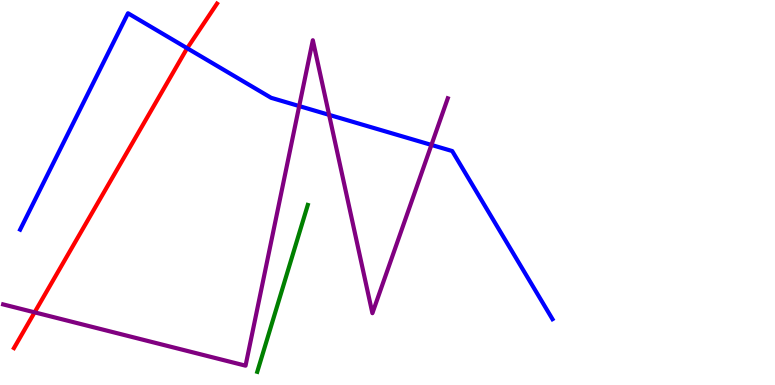[{'lines': ['blue', 'red'], 'intersections': [{'x': 2.42, 'y': 8.75}]}, {'lines': ['green', 'red'], 'intersections': []}, {'lines': ['purple', 'red'], 'intersections': [{'x': 0.446, 'y': 1.89}]}, {'lines': ['blue', 'green'], 'intersections': []}, {'lines': ['blue', 'purple'], 'intersections': [{'x': 3.86, 'y': 7.24}, {'x': 4.25, 'y': 7.02}, {'x': 5.57, 'y': 6.24}]}, {'lines': ['green', 'purple'], 'intersections': []}]